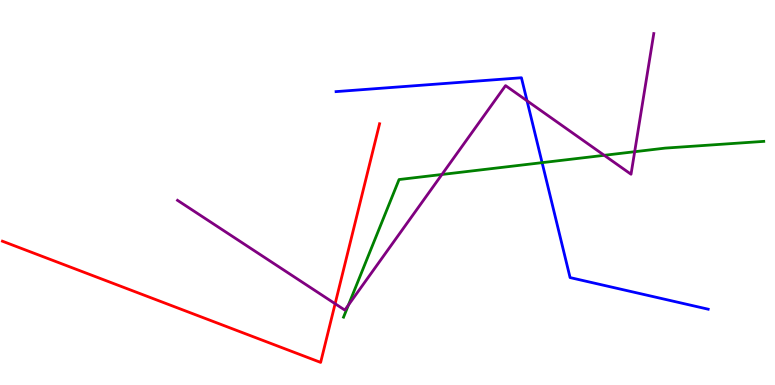[{'lines': ['blue', 'red'], 'intersections': []}, {'lines': ['green', 'red'], 'intersections': []}, {'lines': ['purple', 'red'], 'intersections': [{'x': 4.32, 'y': 2.11}]}, {'lines': ['blue', 'green'], 'intersections': [{'x': 6.99, 'y': 5.78}]}, {'lines': ['blue', 'purple'], 'intersections': [{'x': 6.8, 'y': 7.38}]}, {'lines': ['green', 'purple'], 'intersections': [{'x': 4.5, 'y': 2.08}, {'x': 5.7, 'y': 5.47}, {'x': 7.8, 'y': 5.97}, {'x': 8.19, 'y': 6.06}]}]